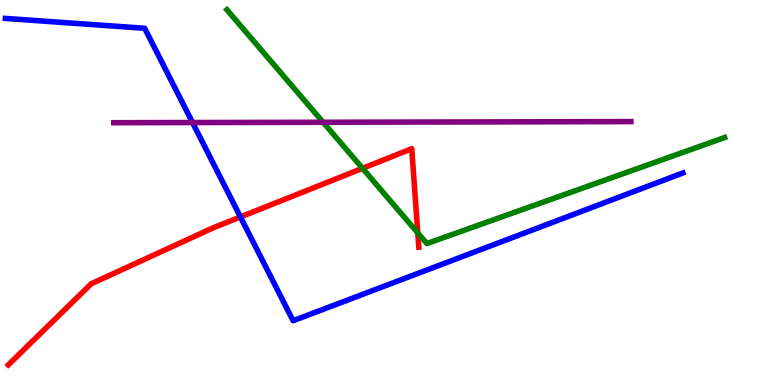[{'lines': ['blue', 'red'], 'intersections': [{'x': 3.1, 'y': 4.36}]}, {'lines': ['green', 'red'], 'intersections': [{'x': 4.68, 'y': 5.63}, {'x': 5.39, 'y': 3.95}]}, {'lines': ['purple', 'red'], 'intersections': []}, {'lines': ['blue', 'green'], 'intersections': []}, {'lines': ['blue', 'purple'], 'intersections': [{'x': 2.48, 'y': 6.82}]}, {'lines': ['green', 'purple'], 'intersections': [{'x': 4.17, 'y': 6.82}]}]